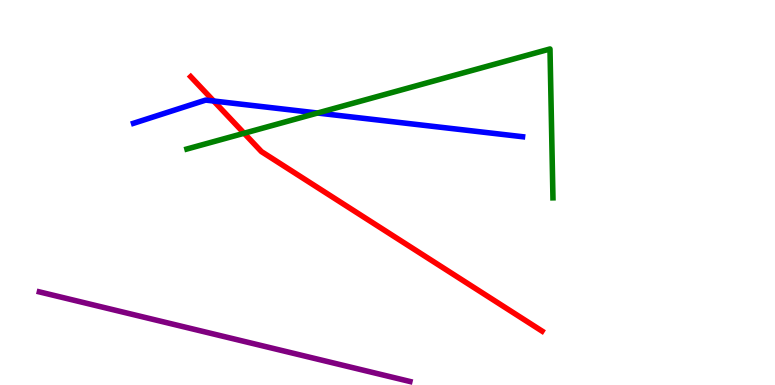[{'lines': ['blue', 'red'], 'intersections': [{'x': 2.76, 'y': 7.38}]}, {'lines': ['green', 'red'], 'intersections': [{'x': 3.15, 'y': 6.54}]}, {'lines': ['purple', 'red'], 'intersections': []}, {'lines': ['blue', 'green'], 'intersections': [{'x': 4.1, 'y': 7.06}]}, {'lines': ['blue', 'purple'], 'intersections': []}, {'lines': ['green', 'purple'], 'intersections': []}]